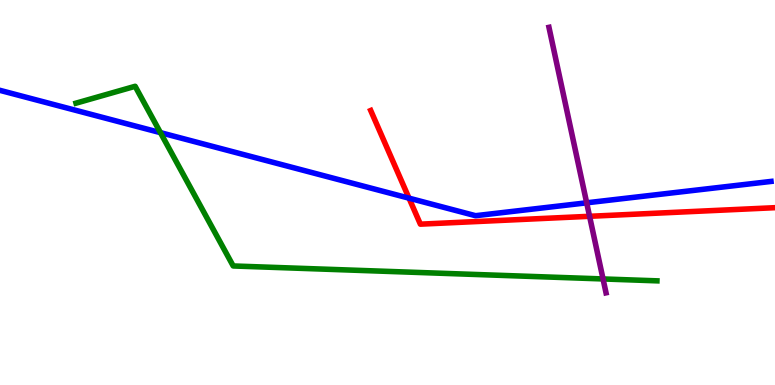[{'lines': ['blue', 'red'], 'intersections': [{'x': 5.28, 'y': 4.85}]}, {'lines': ['green', 'red'], 'intersections': []}, {'lines': ['purple', 'red'], 'intersections': [{'x': 7.61, 'y': 4.38}]}, {'lines': ['blue', 'green'], 'intersections': [{'x': 2.07, 'y': 6.55}]}, {'lines': ['blue', 'purple'], 'intersections': [{'x': 7.57, 'y': 4.73}]}, {'lines': ['green', 'purple'], 'intersections': [{'x': 7.78, 'y': 2.75}]}]